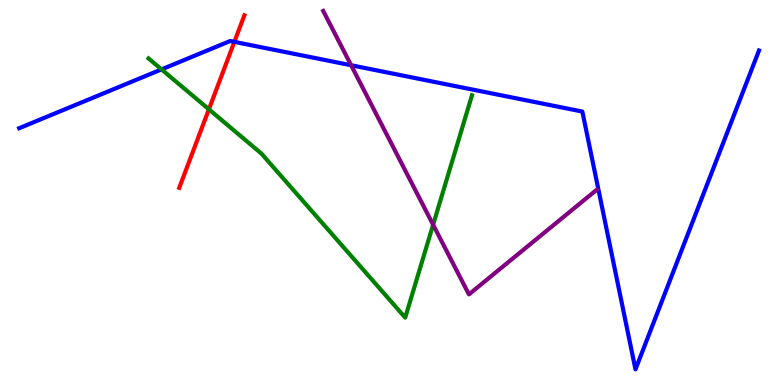[{'lines': ['blue', 'red'], 'intersections': [{'x': 3.02, 'y': 8.91}]}, {'lines': ['green', 'red'], 'intersections': [{'x': 2.7, 'y': 7.16}]}, {'lines': ['purple', 'red'], 'intersections': []}, {'lines': ['blue', 'green'], 'intersections': [{'x': 2.08, 'y': 8.2}]}, {'lines': ['blue', 'purple'], 'intersections': [{'x': 4.53, 'y': 8.31}]}, {'lines': ['green', 'purple'], 'intersections': [{'x': 5.59, 'y': 4.16}]}]